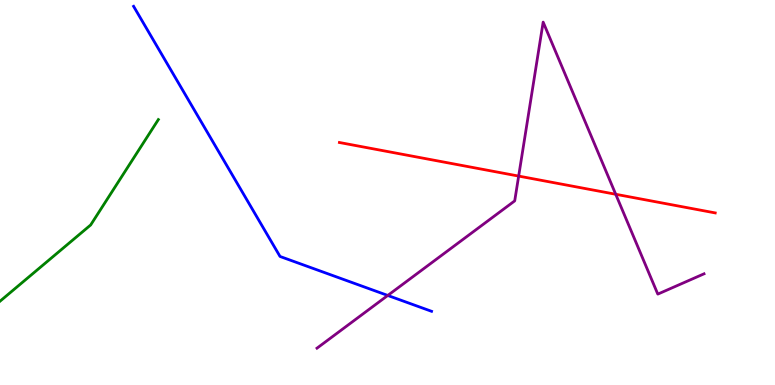[{'lines': ['blue', 'red'], 'intersections': []}, {'lines': ['green', 'red'], 'intersections': []}, {'lines': ['purple', 'red'], 'intersections': [{'x': 6.69, 'y': 5.43}, {'x': 7.94, 'y': 4.95}]}, {'lines': ['blue', 'green'], 'intersections': []}, {'lines': ['blue', 'purple'], 'intersections': [{'x': 5.0, 'y': 2.33}]}, {'lines': ['green', 'purple'], 'intersections': []}]